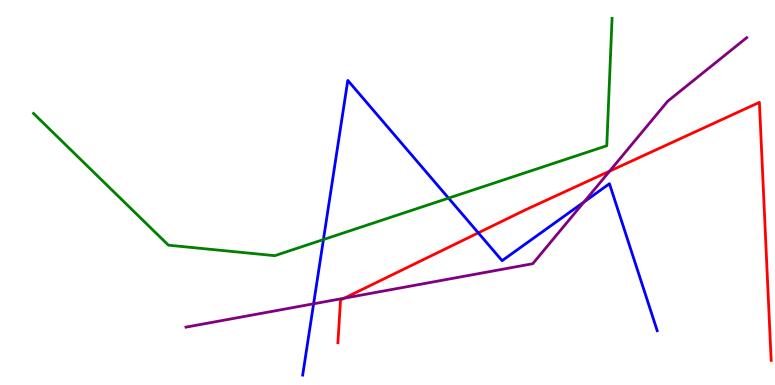[{'lines': ['blue', 'red'], 'intersections': [{'x': 6.17, 'y': 3.95}]}, {'lines': ['green', 'red'], 'intersections': []}, {'lines': ['purple', 'red'], 'intersections': [{'x': 4.44, 'y': 2.25}, {'x': 7.87, 'y': 5.55}]}, {'lines': ['blue', 'green'], 'intersections': [{'x': 4.17, 'y': 3.78}, {'x': 5.79, 'y': 4.85}]}, {'lines': ['blue', 'purple'], 'intersections': [{'x': 4.05, 'y': 2.11}, {'x': 7.54, 'y': 4.75}]}, {'lines': ['green', 'purple'], 'intersections': []}]